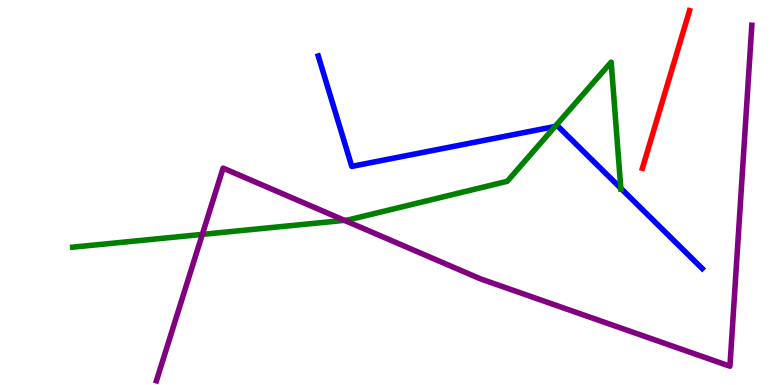[{'lines': ['blue', 'red'], 'intersections': []}, {'lines': ['green', 'red'], 'intersections': []}, {'lines': ['purple', 'red'], 'intersections': []}, {'lines': ['blue', 'green'], 'intersections': [{'x': 7.16, 'y': 6.72}, {'x': 8.01, 'y': 5.11}]}, {'lines': ['blue', 'purple'], 'intersections': []}, {'lines': ['green', 'purple'], 'intersections': [{'x': 2.61, 'y': 3.91}, {'x': 4.44, 'y': 4.28}]}]